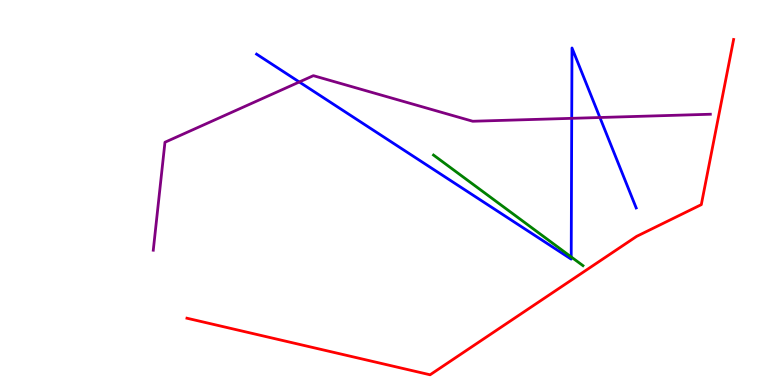[{'lines': ['blue', 'red'], 'intersections': []}, {'lines': ['green', 'red'], 'intersections': []}, {'lines': ['purple', 'red'], 'intersections': []}, {'lines': ['blue', 'green'], 'intersections': [{'x': 7.37, 'y': 3.33}]}, {'lines': ['blue', 'purple'], 'intersections': [{'x': 3.86, 'y': 7.87}, {'x': 7.38, 'y': 6.93}, {'x': 7.74, 'y': 6.95}]}, {'lines': ['green', 'purple'], 'intersections': []}]